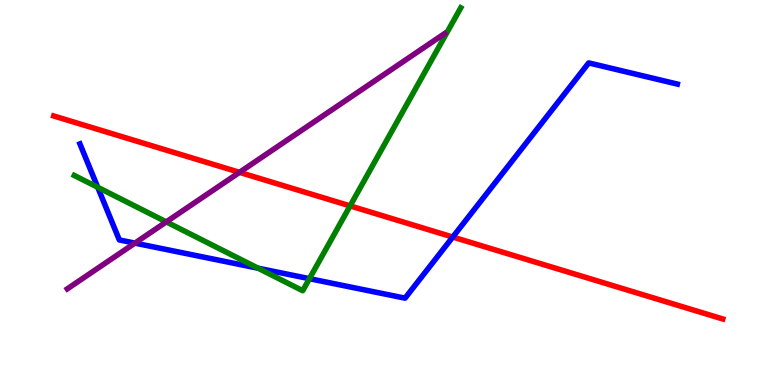[{'lines': ['blue', 'red'], 'intersections': [{'x': 5.84, 'y': 3.84}]}, {'lines': ['green', 'red'], 'intersections': [{'x': 4.52, 'y': 4.65}]}, {'lines': ['purple', 'red'], 'intersections': [{'x': 3.09, 'y': 5.52}]}, {'lines': ['blue', 'green'], 'intersections': [{'x': 1.26, 'y': 5.14}, {'x': 3.33, 'y': 3.03}, {'x': 3.99, 'y': 2.76}]}, {'lines': ['blue', 'purple'], 'intersections': [{'x': 1.74, 'y': 3.69}]}, {'lines': ['green', 'purple'], 'intersections': [{'x': 2.15, 'y': 4.24}]}]